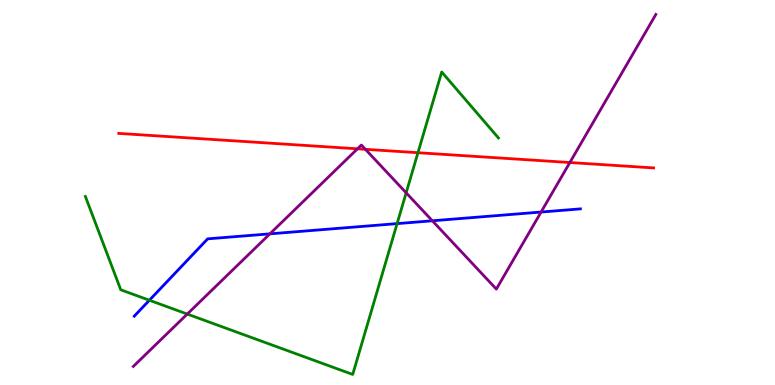[{'lines': ['blue', 'red'], 'intersections': []}, {'lines': ['green', 'red'], 'intersections': [{'x': 5.39, 'y': 6.03}]}, {'lines': ['purple', 'red'], 'intersections': [{'x': 4.61, 'y': 6.13}, {'x': 4.72, 'y': 6.12}, {'x': 7.35, 'y': 5.78}]}, {'lines': ['blue', 'green'], 'intersections': [{'x': 1.93, 'y': 2.2}, {'x': 5.12, 'y': 4.19}]}, {'lines': ['blue', 'purple'], 'intersections': [{'x': 3.48, 'y': 3.93}, {'x': 5.58, 'y': 4.27}, {'x': 6.98, 'y': 4.49}]}, {'lines': ['green', 'purple'], 'intersections': [{'x': 2.42, 'y': 1.84}, {'x': 5.24, 'y': 4.99}]}]